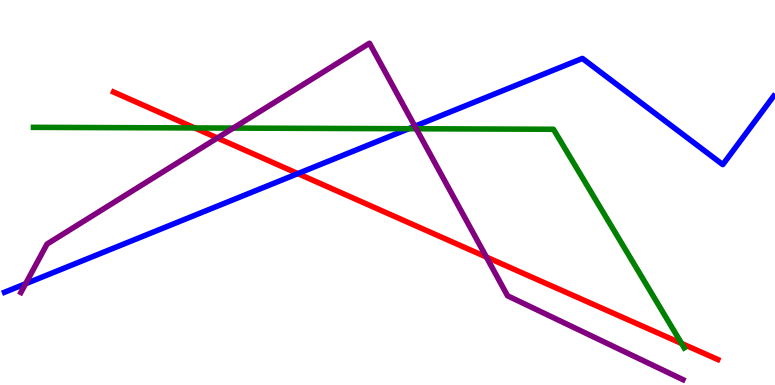[{'lines': ['blue', 'red'], 'intersections': [{'x': 3.84, 'y': 5.49}]}, {'lines': ['green', 'red'], 'intersections': [{'x': 2.51, 'y': 6.68}, {'x': 8.79, 'y': 1.08}]}, {'lines': ['purple', 'red'], 'intersections': [{'x': 2.8, 'y': 6.42}, {'x': 6.28, 'y': 3.32}]}, {'lines': ['blue', 'green'], 'intersections': [{'x': 5.27, 'y': 6.66}]}, {'lines': ['blue', 'purple'], 'intersections': [{'x': 0.33, 'y': 2.63}, {'x': 5.35, 'y': 6.72}]}, {'lines': ['green', 'purple'], 'intersections': [{'x': 3.01, 'y': 6.67}, {'x': 5.37, 'y': 6.66}]}]